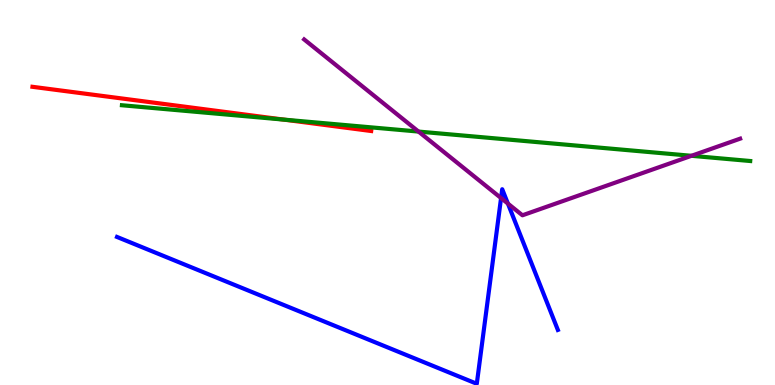[{'lines': ['blue', 'red'], 'intersections': []}, {'lines': ['green', 'red'], 'intersections': [{'x': 3.66, 'y': 6.89}]}, {'lines': ['purple', 'red'], 'intersections': []}, {'lines': ['blue', 'green'], 'intersections': []}, {'lines': ['blue', 'purple'], 'intersections': [{'x': 6.47, 'y': 4.86}, {'x': 6.55, 'y': 4.71}]}, {'lines': ['green', 'purple'], 'intersections': [{'x': 5.4, 'y': 6.58}, {'x': 8.92, 'y': 5.95}]}]